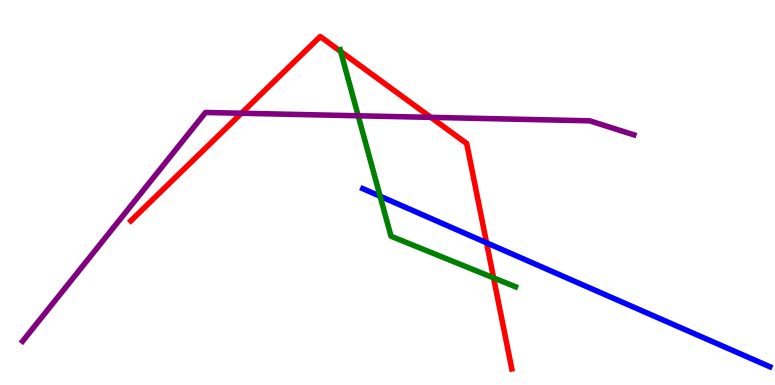[{'lines': ['blue', 'red'], 'intersections': [{'x': 6.28, 'y': 3.69}]}, {'lines': ['green', 'red'], 'intersections': [{'x': 4.4, 'y': 8.66}, {'x': 6.37, 'y': 2.78}]}, {'lines': ['purple', 'red'], 'intersections': [{'x': 3.12, 'y': 7.06}, {'x': 5.56, 'y': 6.95}]}, {'lines': ['blue', 'green'], 'intersections': [{'x': 4.9, 'y': 4.9}]}, {'lines': ['blue', 'purple'], 'intersections': []}, {'lines': ['green', 'purple'], 'intersections': [{'x': 4.62, 'y': 6.99}]}]